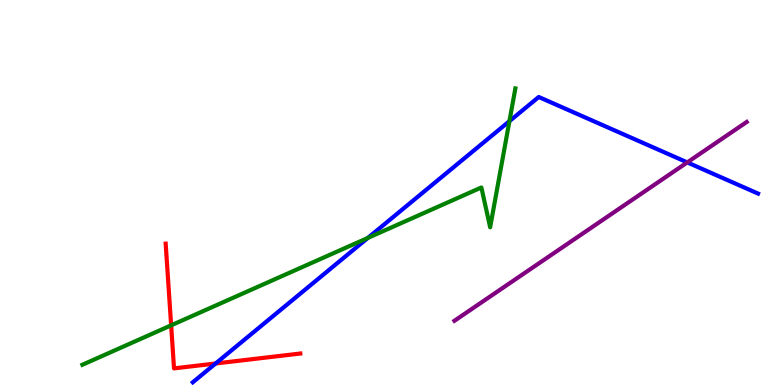[{'lines': ['blue', 'red'], 'intersections': [{'x': 2.78, 'y': 0.559}]}, {'lines': ['green', 'red'], 'intersections': [{'x': 2.21, 'y': 1.55}]}, {'lines': ['purple', 'red'], 'intersections': []}, {'lines': ['blue', 'green'], 'intersections': [{'x': 4.75, 'y': 3.82}, {'x': 6.57, 'y': 6.85}]}, {'lines': ['blue', 'purple'], 'intersections': [{'x': 8.87, 'y': 5.78}]}, {'lines': ['green', 'purple'], 'intersections': []}]